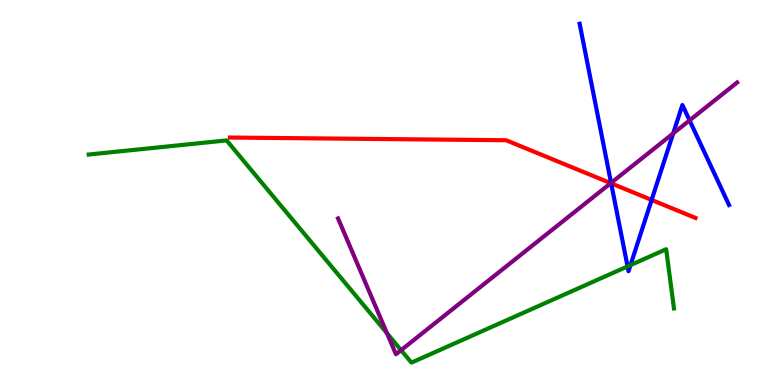[{'lines': ['blue', 'red'], 'intersections': [{'x': 7.89, 'y': 5.24}, {'x': 8.41, 'y': 4.81}]}, {'lines': ['green', 'red'], 'intersections': []}, {'lines': ['purple', 'red'], 'intersections': [{'x': 7.88, 'y': 5.24}]}, {'lines': ['blue', 'green'], 'intersections': [{'x': 8.1, 'y': 3.08}, {'x': 8.14, 'y': 3.11}]}, {'lines': ['blue', 'purple'], 'intersections': [{'x': 7.88, 'y': 5.25}, {'x': 8.69, 'y': 6.53}, {'x': 8.9, 'y': 6.87}]}, {'lines': ['green', 'purple'], 'intersections': [{'x': 4.99, 'y': 1.35}, {'x': 5.18, 'y': 0.905}]}]